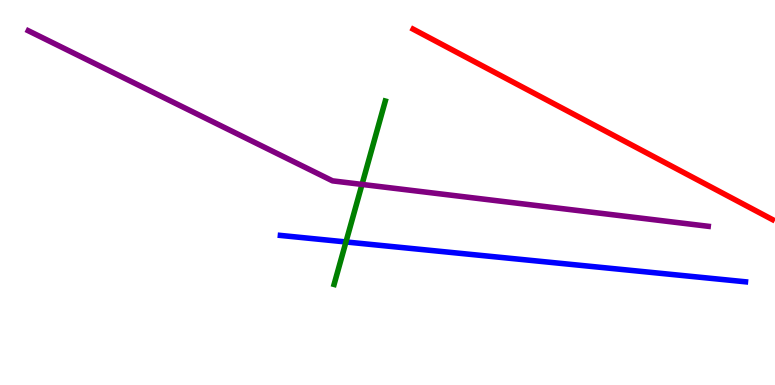[{'lines': ['blue', 'red'], 'intersections': []}, {'lines': ['green', 'red'], 'intersections': []}, {'lines': ['purple', 'red'], 'intersections': []}, {'lines': ['blue', 'green'], 'intersections': [{'x': 4.46, 'y': 3.72}]}, {'lines': ['blue', 'purple'], 'intersections': []}, {'lines': ['green', 'purple'], 'intersections': [{'x': 4.67, 'y': 5.21}]}]